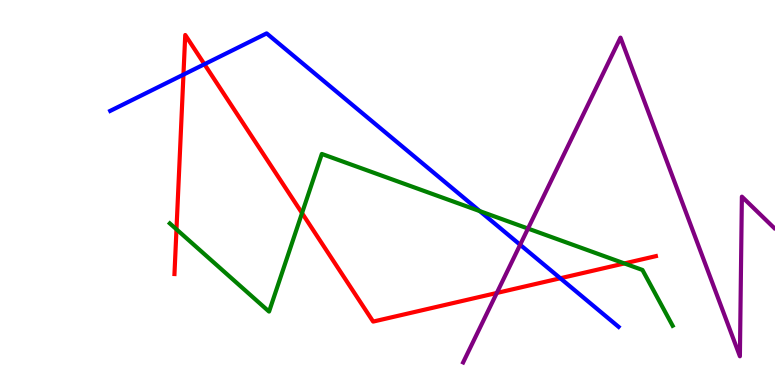[{'lines': ['blue', 'red'], 'intersections': [{'x': 2.37, 'y': 8.06}, {'x': 2.64, 'y': 8.33}, {'x': 7.23, 'y': 2.77}]}, {'lines': ['green', 'red'], 'intersections': [{'x': 2.28, 'y': 4.04}, {'x': 3.9, 'y': 4.46}, {'x': 8.06, 'y': 3.16}]}, {'lines': ['purple', 'red'], 'intersections': [{'x': 6.41, 'y': 2.39}]}, {'lines': ['blue', 'green'], 'intersections': [{'x': 6.19, 'y': 4.52}]}, {'lines': ['blue', 'purple'], 'intersections': [{'x': 6.71, 'y': 3.64}]}, {'lines': ['green', 'purple'], 'intersections': [{'x': 6.81, 'y': 4.06}]}]